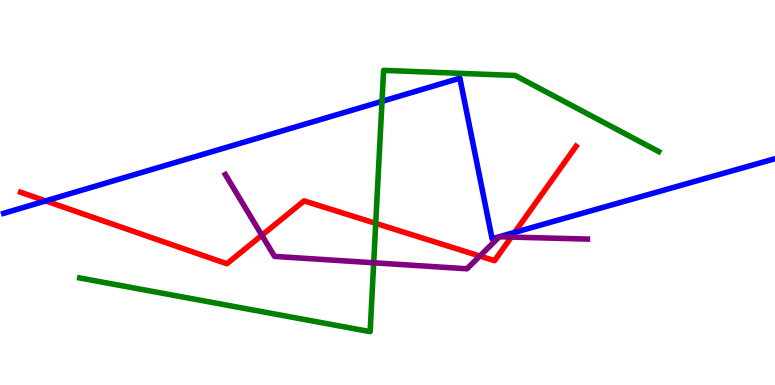[{'lines': ['blue', 'red'], 'intersections': [{'x': 0.589, 'y': 4.78}, {'x': 6.64, 'y': 3.96}]}, {'lines': ['green', 'red'], 'intersections': [{'x': 4.85, 'y': 4.2}]}, {'lines': ['purple', 'red'], 'intersections': [{'x': 3.38, 'y': 3.89}, {'x': 6.19, 'y': 3.35}, {'x': 6.6, 'y': 3.84}]}, {'lines': ['blue', 'green'], 'intersections': [{'x': 4.93, 'y': 7.37}]}, {'lines': ['blue', 'purple'], 'intersections': []}, {'lines': ['green', 'purple'], 'intersections': [{'x': 4.82, 'y': 3.17}]}]